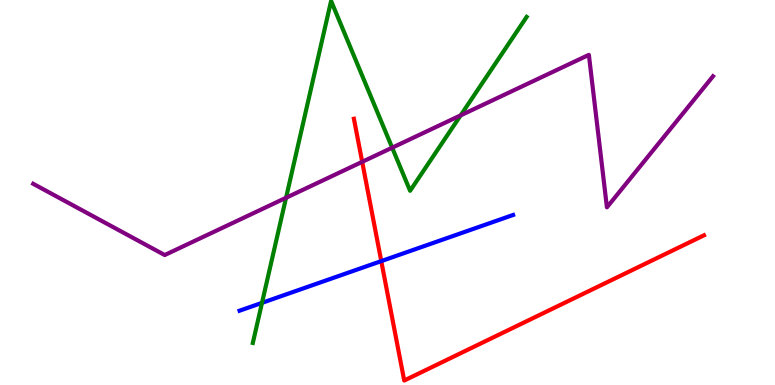[{'lines': ['blue', 'red'], 'intersections': [{'x': 4.92, 'y': 3.22}]}, {'lines': ['green', 'red'], 'intersections': []}, {'lines': ['purple', 'red'], 'intersections': [{'x': 4.67, 'y': 5.8}]}, {'lines': ['blue', 'green'], 'intersections': [{'x': 3.38, 'y': 2.13}]}, {'lines': ['blue', 'purple'], 'intersections': []}, {'lines': ['green', 'purple'], 'intersections': [{'x': 3.69, 'y': 4.86}, {'x': 5.06, 'y': 6.16}, {'x': 5.94, 'y': 7.0}]}]